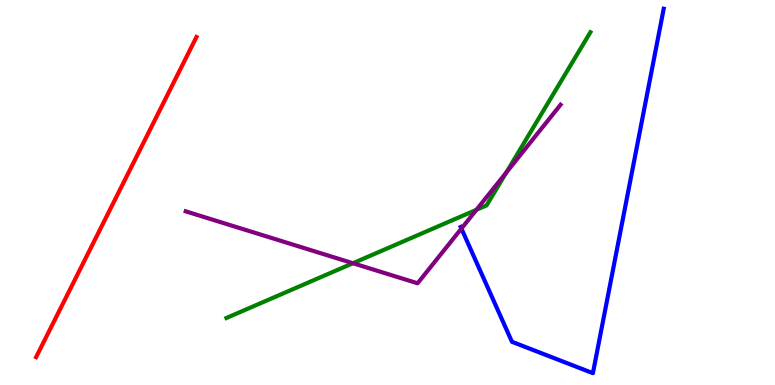[{'lines': ['blue', 'red'], 'intersections': []}, {'lines': ['green', 'red'], 'intersections': []}, {'lines': ['purple', 'red'], 'intersections': []}, {'lines': ['blue', 'green'], 'intersections': []}, {'lines': ['blue', 'purple'], 'intersections': [{'x': 5.95, 'y': 4.06}]}, {'lines': ['green', 'purple'], 'intersections': [{'x': 4.55, 'y': 3.16}, {'x': 6.15, 'y': 4.55}, {'x': 6.53, 'y': 5.52}]}]